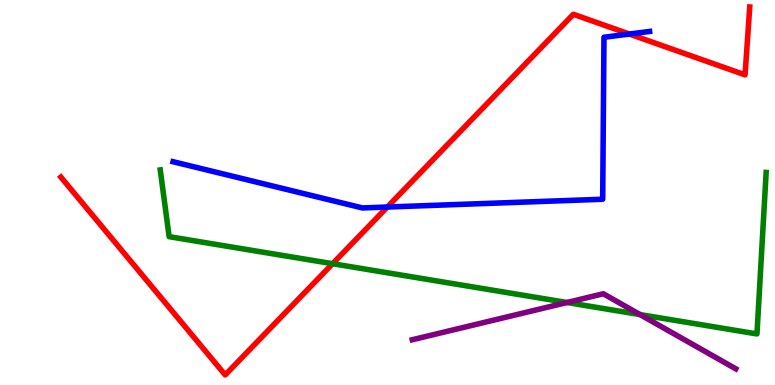[{'lines': ['blue', 'red'], 'intersections': [{'x': 5.0, 'y': 4.62}, {'x': 8.12, 'y': 9.12}]}, {'lines': ['green', 'red'], 'intersections': [{'x': 4.29, 'y': 3.15}]}, {'lines': ['purple', 'red'], 'intersections': []}, {'lines': ['blue', 'green'], 'intersections': []}, {'lines': ['blue', 'purple'], 'intersections': []}, {'lines': ['green', 'purple'], 'intersections': [{'x': 7.32, 'y': 2.14}, {'x': 8.26, 'y': 1.83}]}]